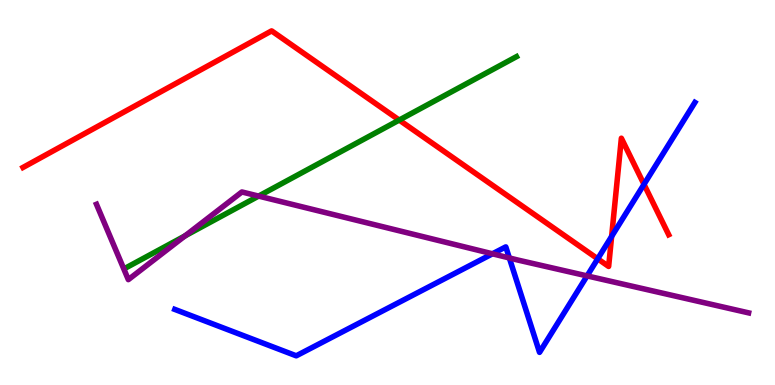[{'lines': ['blue', 'red'], 'intersections': [{'x': 7.71, 'y': 3.28}, {'x': 7.89, 'y': 3.86}, {'x': 8.31, 'y': 5.21}]}, {'lines': ['green', 'red'], 'intersections': [{'x': 5.15, 'y': 6.88}]}, {'lines': ['purple', 'red'], 'intersections': []}, {'lines': ['blue', 'green'], 'intersections': []}, {'lines': ['blue', 'purple'], 'intersections': [{'x': 6.35, 'y': 3.41}, {'x': 6.57, 'y': 3.3}, {'x': 7.58, 'y': 2.83}]}, {'lines': ['green', 'purple'], 'intersections': [{'x': 2.39, 'y': 3.87}, {'x': 3.34, 'y': 4.91}]}]